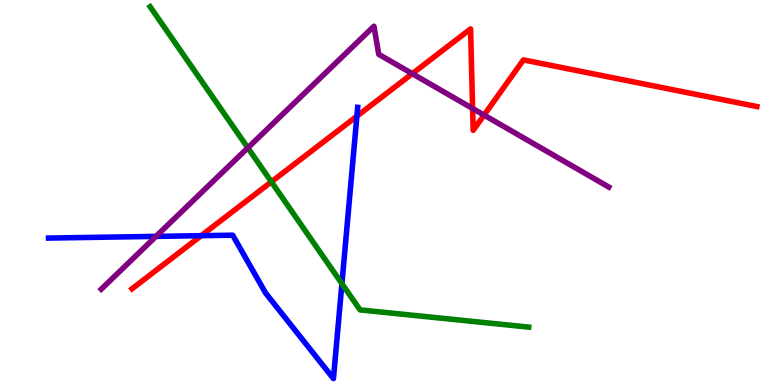[{'lines': ['blue', 'red'], 'intersections': [{'x': 2.6, 'y': 3.88}, {'x': 4.6, 'y': 6.98}]}, {'lines': ['green', 'red'], 'intersections': [{'x': 3.5, 'y': 5.28}]}, {'lines': ['purple', 'red'], 'intersections': [{'x': 5.32, 'y': 8.09}, {'x': 6.1, 'y': 7.18}, {'x': 6.25, 'y': 7.01}]}, {'lines': ['blue', 'green'], 'intersections': [{'x': 4.41, 'y': 2.63}]}, {'lines': ['blue', 'purple'], 'intersections': [{'x': 2.01, 'y': 3.86}]}, {'lines': ['green', 'purple'], 'intersections': [{'x': 3.2, 'y': 6.16}]}]